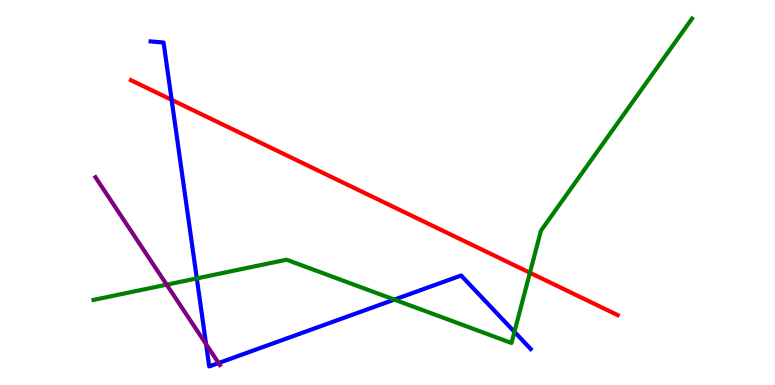[{'lines': ['blue', 'red'], 'intersections': [{'x': 2.21, 'y': 7.41}]}, {'lines': ['green', 'red'], 'intersections': [{'x': 6.84, 'y': 2.92}]}, {'lines': ['purple', 'red'], 'intersections': []}, {'lines': ['blue', 'green'], 'intersections': [{'x': 2.54, 'y': 2.77}, {'x': 5.09, 'y': 2.22}, {'x': 6.64, 'y': 1.38}]}, {'lines': ['blue', 'purple'], 'intersections': [{'x': 2.66, 'y': 1.06}, {'x': 2.82, 'y': 0.57}]}, {'lines': ['green', 'purple'], 'intersections': [{'x': 2.15, 'y': 2.61}]}]